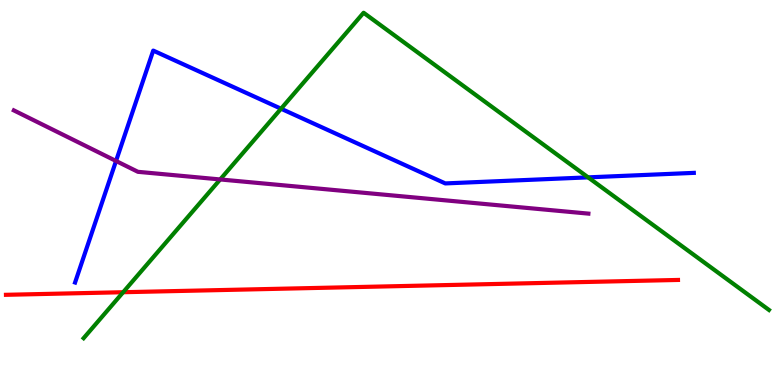[{'lines': ['blue', 'red'], 'intersections': []}, {'lines': ['green', 'red'], 'intersections': [{'x': 1.59, 'y': 2.41}]}, {'lines': ['purple', 'red'], 'intersections': []}, {'lines': ['blue', 'green'], 'intersections': [{'x': 3.63, 'y': 7.18}, {'x': 7.59, 'y': 5.39}]}, {'lines': ['blue', 'purple'], 'intersections': [{'x': 1.5, 'y': 5.82}]}, {'lines': ['green', 'purple'], 'intersections': [{'x': 2.84, 'y': 5.34}]}]